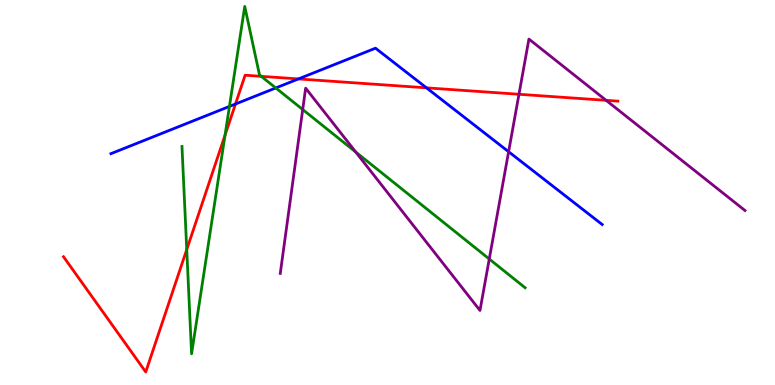[{'lines': ['blue', 'red'], 'intersections': [{'x': 3.04, 'y': 7.3}, {'x': 3.85, 'y': 7.95}, {'x': 5.5, 'y': 7.72}]}, {'lines': ['green', 'red'], 'intersections': [{'x': 2.41, 'y': 3.52}, {'x': 2.9, 'y': 6.49}, {'x': 3.37, 'y': 8.02}]}, {'lines': ['purple', 'red'], 'intersections': [{'x': 6.7, 'y': 7.55}, {'x': 7.82, 'y': 7.39}]}, {'lines': ['blue', 'green'], 'intersections': [{'x': 2.96, 'y': 7.24}, {'x': 3.56, 'y': 7.72}]}, {'lines': ['blue', 'purple'], 'intersections': [{'x': 6.56, 'y': 6.06}]}, {'lines': ['green', 'purple'], 'intersections': [{'x': 3.91, 'y': 7.15}, {'x': 4.59, 'y': 6.05}, {'x': 6.31, 'y': 3.27}]}]